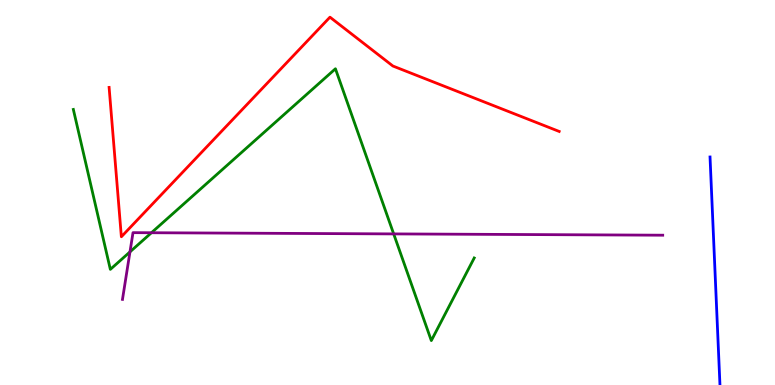[{'lines': ['blue', 'red'], 'intersections': []}, {'lines': ['green', 'red'], 'intersections': []}, {'lines': ['purple', 'red'], 'intersections': []}, {'lines': ['blue', 'green'], 'intersections': []}, {'lines': ['blue', 'purple'], 'intersections': []}, {'lines': ['green', 'purple'], 'intersections': [{'x': 1.68, 'y': 3.46}, {'x': 1.95, 'y': 3.95}, {'x': 5.08, 'y': 3.92}]}]